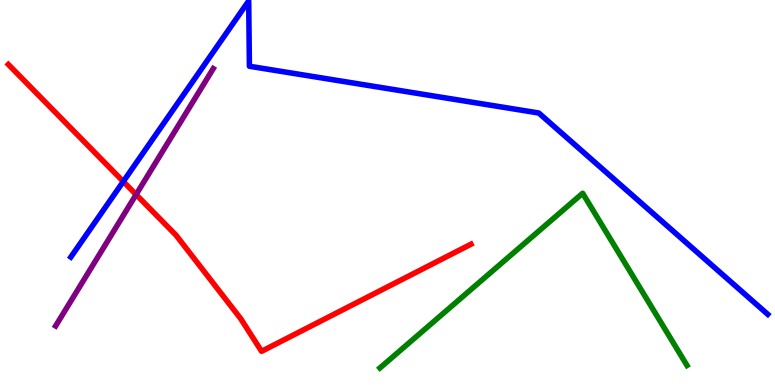[{'lines': ['blue', 'red'], 'intersections': [{'x': 1.59, 'y': 5.29}]}, {'lines': ['green', 'red'], 'intersections': []}, {'lines': ['purple', 'red'], 'intersections': [{'x': 1.76, 'y': 4.95}]}, {'lines': ['blue', 'green'], 'intersections': []}, {'lines': ['blue', 'purple'], 'intersections': []}, {'lines': ['green', 'purple'], 'intersections': []}]